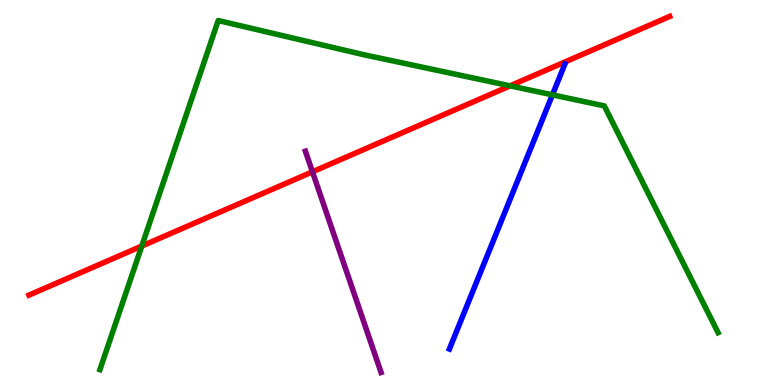[{'lines': ['blue', 'red'], 'intersections': []}, {'lines': ['green', 'red'], 'intersections': [{'x': 1.83, 'y': 3.61}, {'x': 6.58, 'y': 7.77}]}, {'lines': ['purple', 'red'], 'intersections': [{'x': 4.03, 'y': 5.54}]}, {'lines': ['blue', 'green'], 'intersections': [{'x': 7.13, 'y': 7.54}]}, {'lines': ['blue', 'purple'], 'intersections': []}, {'lines': ['green', 'purple'], 'intersections': []}]